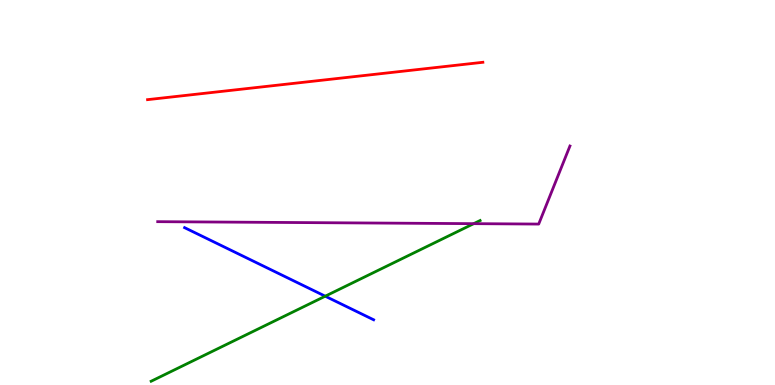[{'lines': ['blue', 'red'], 'intersections': []}, {'lines': ['green', 'red'], 'intersections': []}, {'lines': ['purple', 'red'], 'intersections': []}, {'lines': ['blue', 'green'], 'intersections': [{'x': 4.2, 'y': 2.31}]}, {'lines': ['blue', 'purple'], 'intersections': []}, {'lines': ['green', 'purple'], 'intersections': [{'x': 6.11, 'y': 4.19}]}]